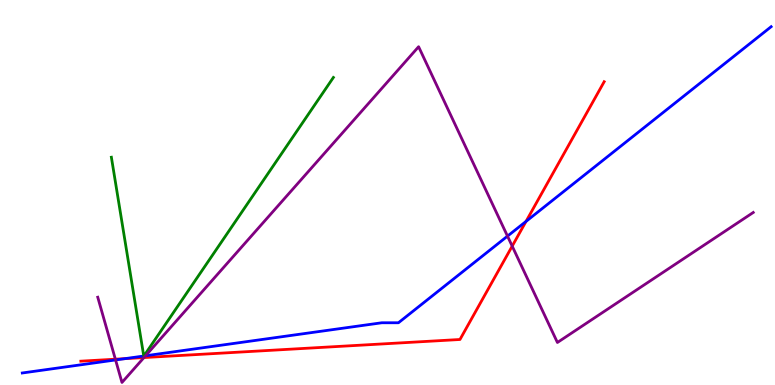[{'lines': ['blue', 'red'], 'intersections': [{'x': 1.61, 'y': 0.684}, {'x': 6.79, 'y': 4.25}]}, {'lines': ['green', 'red'], 'intersections': []}, {'lines': ['purple', 'red'], 'intersections': [{'x': 1.49, 'y': 0.67}, {'x': 1.86, 'y': 0.713}, {'x': 6.61, 'y': 3.61}]}, {'lines': ['blue', 'green'], 'intersections': [{'x': 1.85, 'y': 0.753}, {'x': 1.86, 'y': 0.753}]}, {'lines': ['blue', 'purple'], 'intersections': [{'x': 1.49, 'y': 0.651}, {'x': 1.88, 'y': 0.759}, {'x': 6.55, 'y': 3.87}]}, {'lines': ['green', 'purple'], 'intersections': []}]